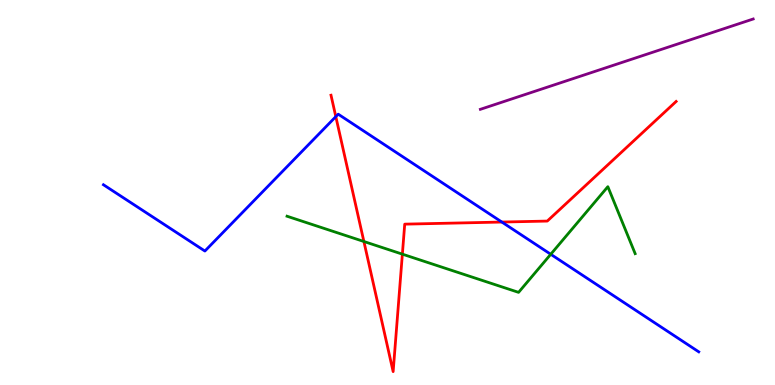[{'lines': ['blue', 'red'], 'intersections': [{'x': 4.33, 'y': 6.97}, {'x': 6.48, 'y': 4.23}]}, {'lines': ['green', 'red'], 'intersections': [{'x': 4.7, 'y': 3.73}, {'x': 5.19, 'y': 3.4}]}, {'lines': ['purple', 'red'], 'intersections': []}, {'lines': ['blue', 'green'], 'intersections': [{'x': 7.11, 'y': 3.4}]}, {'lines': ['blue', 'purple'], 'intersections': []}, {'lines': ['green', 'purple'], 'intersections': []}]